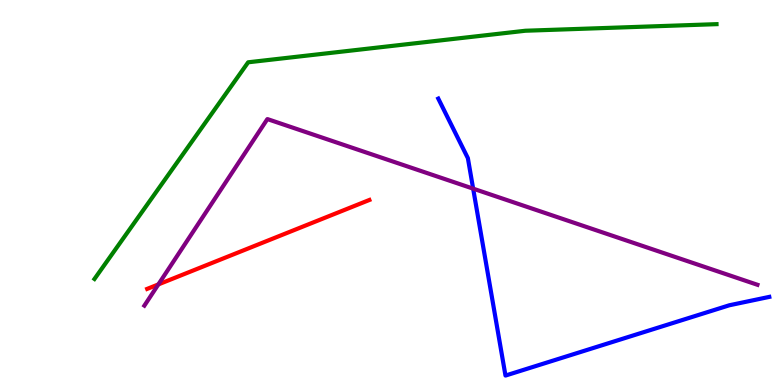[{'lines': ['blue', 'red'], 'intersections': []}, {'lines': ['green', 'red'], 'intersections': []}, {'lines': ['purple', 'red'], 'intersections': [{'x': 2.04, 'y': 2.61}]}, {'lines': ['blue', 'green'], 'intersections': []}, {'lines': ['blue', 'purple'], 'intersections': [{'x': 6.11, 'y': 5.1}]}, {'lines': ['green', 'purple'], 'intersections': []}]